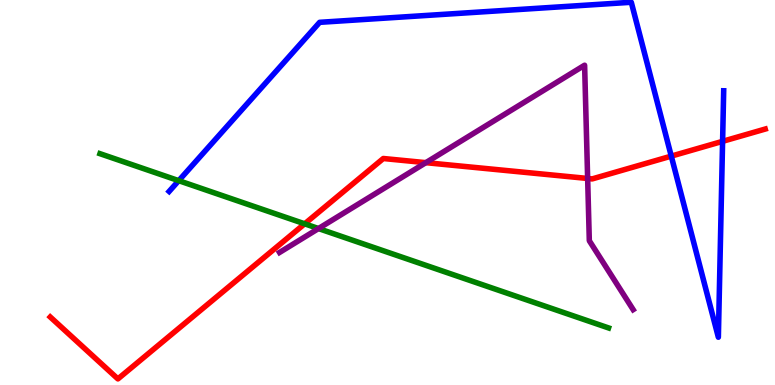[{'lines': ['blue', 'red'], 'intersections': [{'x': 8.66, 'y': 5.94}, {'x': 9.32, 'y': 6.33}]}, {'lines': ['green', 'red'], 'intersections': [{'x': 3.93, 'y': 4.19}]}, {'lines': ['purple', 'red'], 'intersections': [{'x': 5.49, 'y': 5.78}, {'x': 7.58, 'y': 5.36}]}, {'lines': ['blue', 'green'], 'intersections': [{'x': 2.31, 'y': 5.31}]}, {'lines': ['blue', 'purple'], 'intersections': []}, {'lines': ['green', 'purple'], 'intersections': [{'x': 4.11, 'y': 4.06}]}]